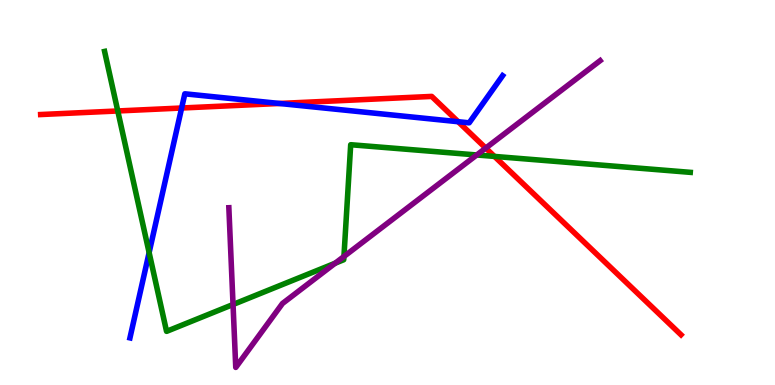[{'lines': ['blue', 'red'], 'intersections': [{'x': 2.34, 'y': 7.19}, {'x': 3.61, 'y': 7.31}, {'x': 5.91, 'y': 6.84}]}, {'lines': ['green', 'red'], 'intersections': [{'x': 1.52, 'y': 7.12}, {'x': 6.38, 'y': 5.94}]}, {'lines': ['purple', 'red'], 'intersections': [{'x': 6.27, 'y': 6.15}]}, {'lines': ['blue', 'green'], 'intersections': [{'x': 1.92, 'y': 3.44}]}, {'lines': ['blue', 'purple'], 'intersections': []}, {'lines': ['green', 'purple'], 'intersections': [{'x': 3.01, 'y': 2.09}, {'x': 4.32, 'y': 3.16}, {'x': 4.44, 'y': 3.34}, {'x': 6.15, 'y': 5.97}]}]